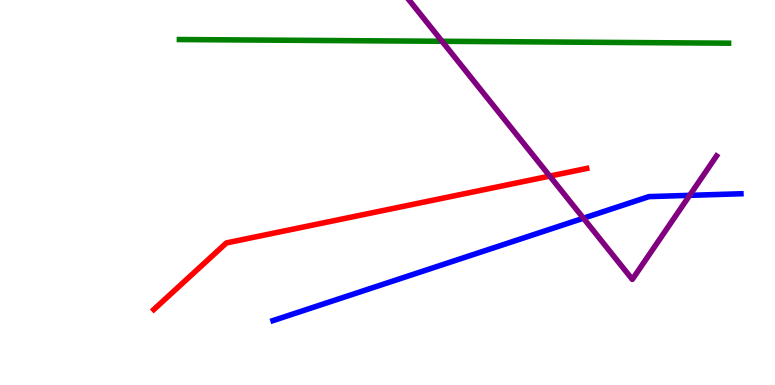[{'lines': ['blue', 'red'], 'intersections': []}, {'lines': ['green', 'red'], 'intersections': []}, {'lines': ['purple', 'red'], 'intersections': [{'x': 7.09, 'y': 5.43}]}, {'lines': ['blue', 'green'], 'intersections': []}, {'lines': ['blue', 'purple'], 'intersections': [{'x': 7.53, 'y': 4.33}, {'x': 8.9, 'y': 4.93}]}, {'lines': ['green', 'purple'], 'intersections': [{'x': 5.7, 'y': 8.93}]}]